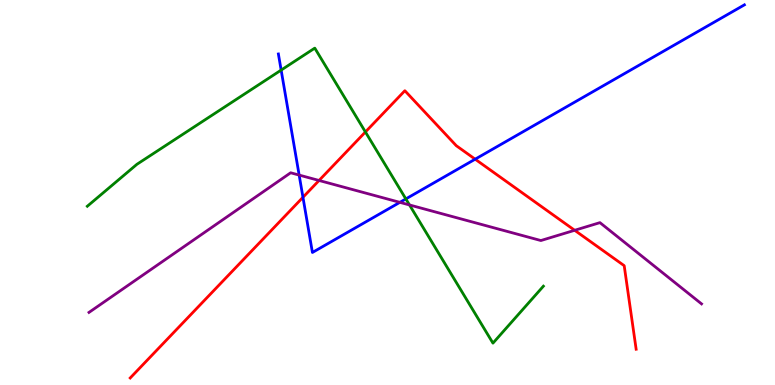[{'lines': ['blue', 'red'], 'intersections': [{'x': 3.91, 'y': 4.88}, {'x': 6.13, 'y': 5.87}]}, {'lines': ['green', 'red'], 'intersections': [{'x': 4.72, 'y': 6.57}]}, {'lines': ['purple', 'red'], 'intersections': [{'x': 4.12, 'y': 5.31}, {'x': 7.42, 'y': 4.02}]}, {'lines': ['blue', 'green'], 'intersections': [{'x': 3.63, 'y': 8.18}, {'x': 5.24, 'y': 4.83}]}, {'lines': ['blue', 'purple'], 'intersections': [{'x': 3.86, 'y': 5.45}, {'x': 5.16, 'y': 4.74}]}, {'lines': ['green', 'purple'], 'intersections': [{'x': 5.28, 'y': 4.68}]}]